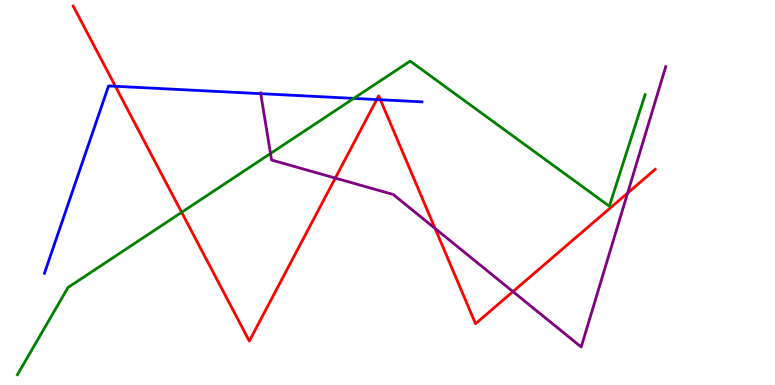[{'lines': ['blue', 'red'], 'intersections': [{'x': 1.49, 'y': 7.76}, {'x': 4.86, 'y': 7.41}, {'x': 4.91, 'y': 7.41}]}, {'lines': ['green', 'red'], 'intersections': [{'x': 2.34, 'y': 4.49}]}, {'lines': ['purple', 'red'], 'intersections': [{'x': 4.33, 'y': 5.37}, {'x': 5.61, 'y': 4.07}, {'x': 6.62, 'y': 2.43}, {'x': 8.1, 'y': 4.99}]}, {'lines': ['blue', 'green'], 'intersections': [{'x': 4.57, 'y': 7.44}]}, {'lines': ['blue', 'purple'], 'intersections': [{'x': 3.36, 'y': 7.57}]}, {'lines': ['green', 'purple'], 'intersections': [{'x': 3.49, 'y': 6.01}]}]